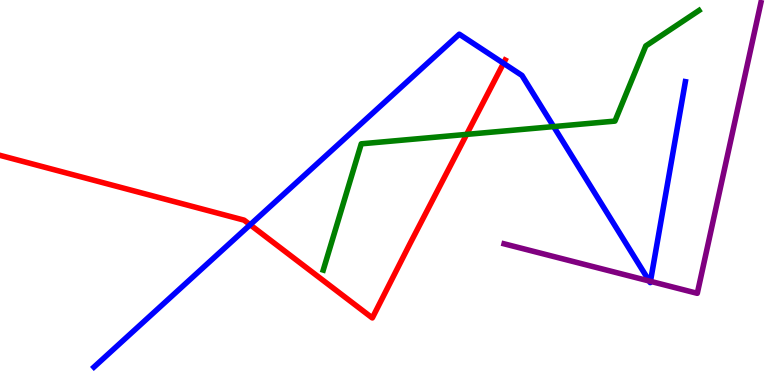[{'lines': ['blue', 'red'], 'intersections': [{'x': 3.23, 'y': 4.16}, {'x': 6.5, 'y': 8.36}]}, {'lines': ['green', 'red'], 'intersections': [{'x': 6.02, 'y': 6.51}]}, {'lines': ['purple', 'red'], 'intersections': []}, {'lines': ['blue', 'green'], 'intersections': [{'x': 7.14, 'y': 6.71}]}, {'lines': ['blue', 'purple'], 'intersections': [{'x': 8.38, 'y': 2.7}, {'x': 8.39, 'y': 2.69}]}, {'lines': ['green', 'purple'], 'intersections': []}]